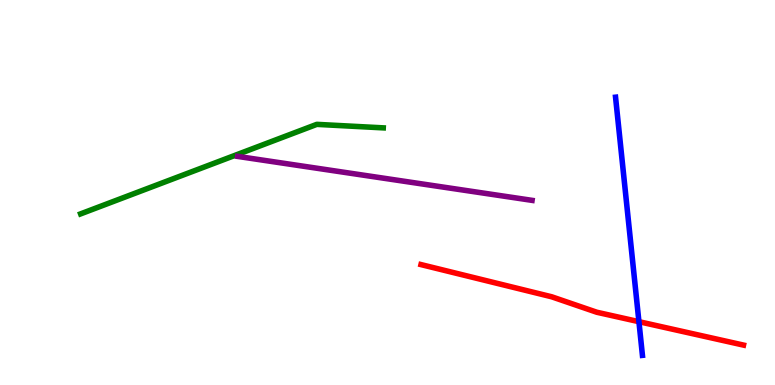[{'lines': ['blue', 'red'], 'intersections': [{'x': 8.24, 'y': 1.64}]}, {'lines': ['green', 'red'], 'intersections': []}, {'lines': ['purple', 'red'], 'intersections': []}, {'lines': ['blue', 'green'], 'intersections': []}, {'lines': ['blue', 'purple'], 'intersections': []}, {'lines': ['green', 'purple'], 'intersections': []}]